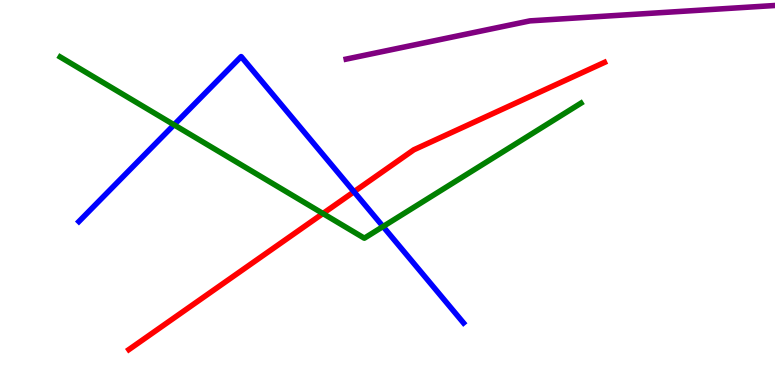[{'lines': ['blue', 'red'], 'intersections': [{'x': 4.57, 'y': 5.02}]}, {'lines': ['green', 'red'], 'intersections': [{'x': 4.17, 'y': 4.45}]}, {'lines': ['purple', 'red'], 'intersections': []}, {'lines': ['blue', 'green'], 'intersections': [{'x': 2.25, 'y': 6.76}, {'x': 4.94, 'y': 4.12}]}, {'lines': ['blue', 'purple'], 'intersections': []}, {'lines': ['green', 'purple'], 'intersections': []}]